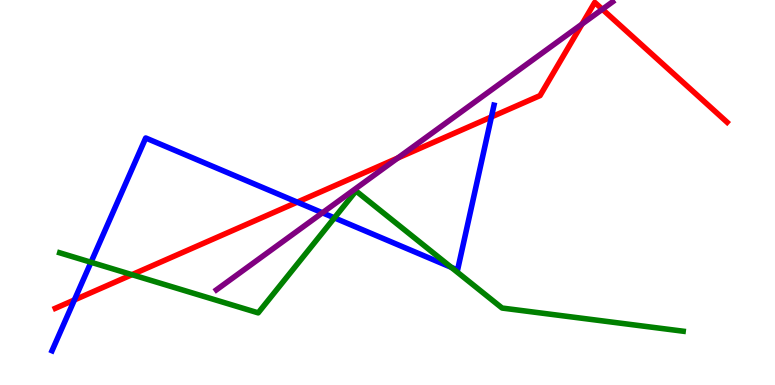[{'lines': ['blue', 'red'], 'intersections': [{'x': 0.96, 'y': 2.21}, {'x': 3.84, 'y': 4.75}, {'x': 6.34, 'y': 6.96}]}, {'lines': ['green', 'red'], 'intersections': [{'x': 1.7, 'y': 2.87}]}, {'lines': ['purple', 'red'], 'intersections': [{'x': 5.13, 'y': 5.89}, {'x': 7.51, 'y': 9.38}, {'x': 7.77, 'y': 9.76}]}, {'lines': ['blue', 'green'], 'intersections': [{'x': 1.17, 'y': 3.19}, {'x': 4.31, 'y': 4.34}, {'x': 5.82, 'y': 3.06}]}, {'lines': ['blue', 'purple'], 'intersections': [{'x': 4.16, 'y': 4.47}]}, {'lines': ['green', 'purple'], 'intersections': []}]